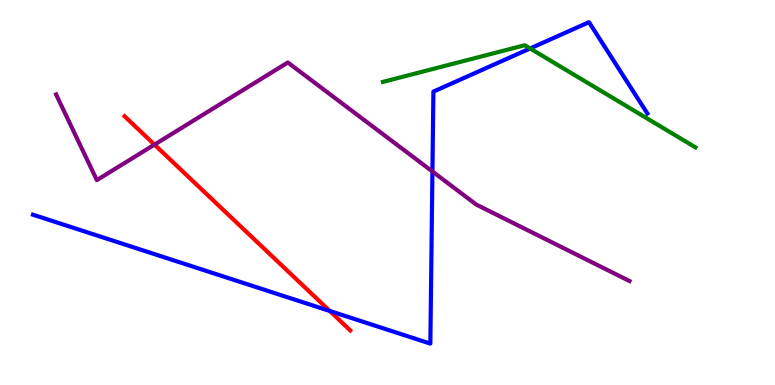[{'lines': ['blue', 'red'], 'intersections': [{'x': 4.26, 'y': 1.92}]}, {'lines': ['green', 'red'], 'intersections': []}, {'lines': ['purple', 'red'], 'intersections': [{'x': 1.99, 'y': 6.24}]}, {'lines': ['blue', 'green'], 'intersections': [{'x': 6.84, 'y': 8.74}]}, {'lines': ['blue', 'purple'], 'intersections': [{'x': 5.58, 'y': 5.55}]}, {'lines': ['green', 'purple'], 'intersections': []}]